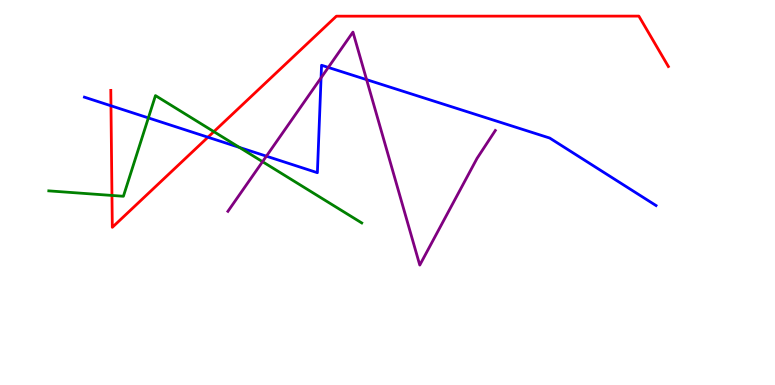[{'lines': ['blue', 'red'], 'intersections': [{'x': 1.43, 'y': 7.25}, {'x': 2.68, 'y': 6.44}]}, {'lines': ['green', 'red'], 'intersections': [{'x': 1.44, 'y': 4.92}, {'x': 2.76, 'y': 6.58}]}, {'lines': ['purple', 'red'], 'intersections': []}, {'lines': ['blue', 'green'], 'intersections': [{'x': 1.91, 'y': 6.94}, {'x': 3.09, 'y': 6.17}]}, {'lines': ['blue', 'purple'], 'intersections': [{'x': 3.44, 'y': 5.94}, {'x': 4.14, 'y': 7.98}, {'x': 4.24, 'y': 8.25}, {'x': 4.73, 'y': 7.93}]}, {'lines': ['green', 'purple'], 'intersections': [{'x': 3.39, 'y': 5.8}]}]